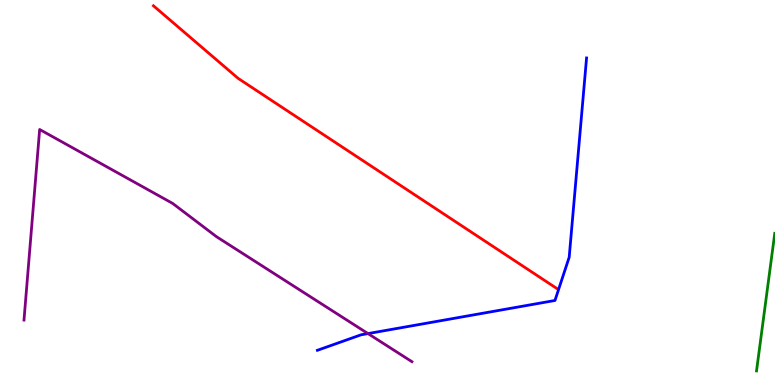[{'lines': ['blue', 'red'], 'intersections': []}, {'lines': ['green', 'red'], 'intersections': []}, {'lines': ['purple', 'red'], 'intersections': []}, {'lines': ['blue', 'green'], 'intersections': []}, {'lines': ['blue', 'purple'], 'intersections': [{'x': 4.75, 'y': 1.34}]}, {'lines': ['green', 'purple'], 'intersections': []}]